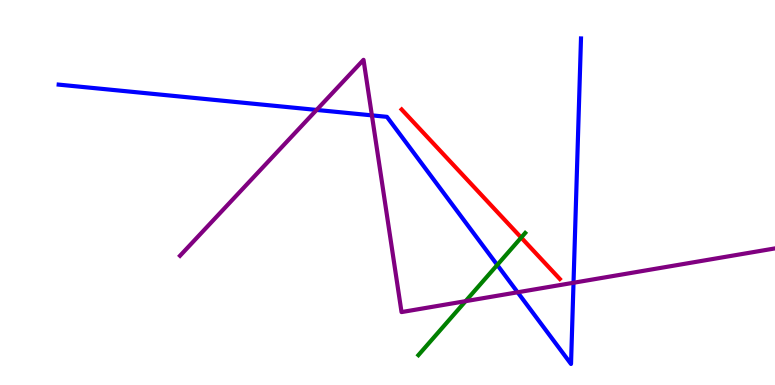[{'lines': ['blue', 'red'], 'intersections': []}, {'lines': ['green', 'red'], 'intersections': [{'x': 6.72, 'y': 3.83}]}, {'lines': ['purple', 'red'], 'intersections': []}, {'lines': ['blue', 'green'], 'intersections': [{'x': 6.42, 'y': 3.12}]}, {'lines': ['blue', 'purple'], 'intersections': [{'x': 4.09, 'y': 7.14}, {'x': 4.8, 'y': 7.0}, {'x': 6.68, 'y': 2.41}, {'x': 7.4, 'y': 2.66}]}, {'lines': ['green', 'purple'], 'intersections': [{'x': 6.01, 'y': 2.18}]}]